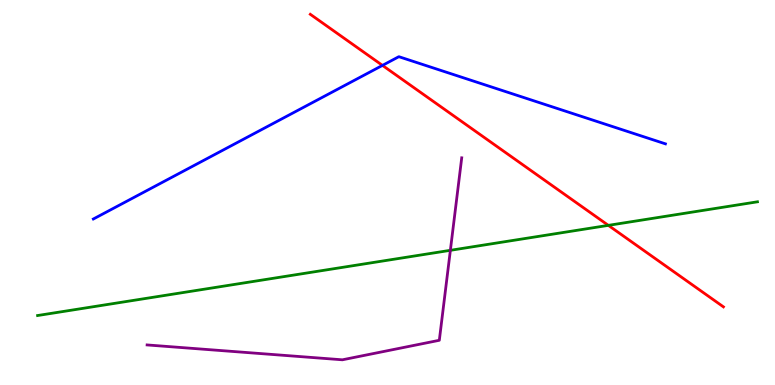[{'lines': ['blue', 'red'], 'intersections': [{'x': 4.94, 'y': 8.3}]}, {'lines': ['green', 'red'], 'intersections': [{'x': 7.85, 'y': 4.15}]}, {'lines': ['purple', 'red'], 'intersections': []}, {'lines': ['blue', 'green'], 'intersections': []}, {'lines': ['blue', 'purple'], 'intersections': []}, {'lines': ['green', 'purple'], 'intersections': [{'x': 5.81, 'y': 3.5}]}]